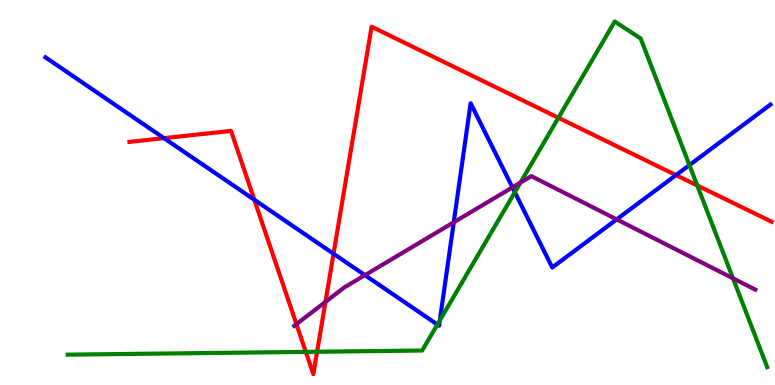[{'lines': ['blue', 'red'], 'intersections': [{'x': 2.12, 'y': 6.41}, {'x': 3.28, 'y': 4.81}, {'x': 4.3, 'y': 3.41}, {'x': 8.72, 'y': 5.45}]}, {'lines': ['green', 'red'], 'intersections': [{'x': 3.95, 'y': 0.86}, {'x': 4.09, 'y': 0.864}, {'x': 7.21, 'y': 6.94}, {'x': 9.0, 'y': 5.18}]}, {'lines': ['purple', 'red'], 'intersections': [{'x': 3.82, 'y': 1.58}, {'x': 4.2, 'y': 2.16}]}, {'lines': ['blue', 'green'], 'intersections': [{'x': 5.64, 'y': 1.57}, {'x': 5.68, 'y': 1.68}, {'x': 6.64, 'y': 5.01}, {'x': 8.9, 'y': 5.71}]}, {'lines': ['blue', 'purple'], 'intersections': [{'x': 4.71, 'y': 2.85}, {'x': 5.85, 'y': 4.23}, {'x': 6.61, 'y': 5.13}, {'x': 7.96, 'y': 4.3}]}, {'lines': ['green', 'purple'], 'intersections': [{'x': 6.72, 'y': 5.26}, {'x': 9.46, 'y': 2.77}]}]